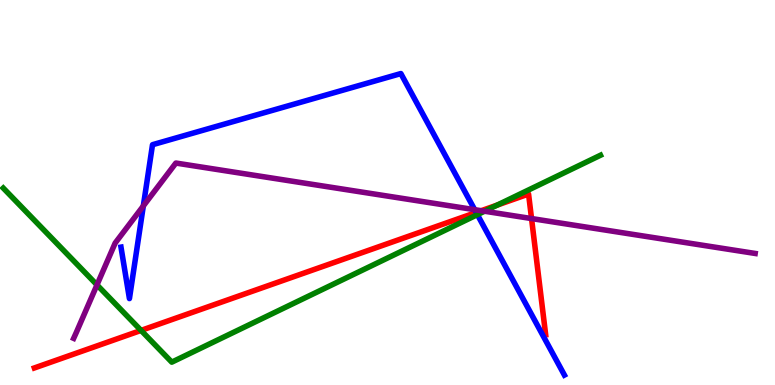[{'lines': ['blue', 'red'], 'intersections': [{'x': 6.14, 'y': 4.48}]}, {'lines': ['green', 'red'], 'intersections': [{'x': 1.82, 'y': 1.42}, {'x': 6.42, 'y': 4.67}]}, {'lines': ['purple', 'red'], 'intersections': [{'x': 6.21, 'y': 4.53}, {'x': 6.86, 'y': 4.32}]}, {'lines': ['blue', 'green'], 'intersections': [{'x': 6.16, 'y': 4.42}]}, {'lines': ['blue', 'purple'], 'intersections': [{'x': 1.85, 'y': 4.65}, {'x': 6.13, 'y': 4.55}]}, {'lines': ['green', 'purple'], 'intersections': [{'x': 1.25, 'y': 2.6}, {'x': 6.25, 'y': 4.51}]}]